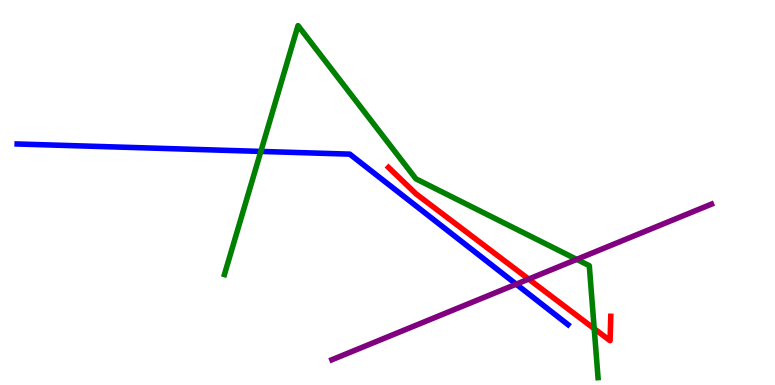[{'lines': ['blue', 'red'], 'intersections': []}, {'lines': ['green', 'red'], 'intersections': [{'x': 7.67, 'y': 1.46}]}, {'lines': ['purple', 'red'], 'intersections': [{'x': 6.82, 'y': 2.75}]}, {'lines': ['blue', 'green'], 'intersections': [{'x': 3.37, 'y': 6.07}]}, {'lines': ['blue', 'purple'], 'intersections': [{'x': 6.66, 'y': 2.62}]}, {'lines': ['green', 'purple'], 'intersections': [{'x': 7.44, 'y': 3.26}]}]